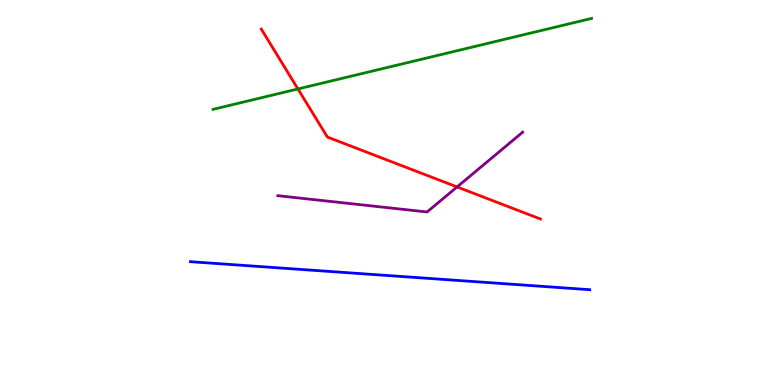[{'lines': ['blue', 'red'], 'intersections': []}, {'lines': ['green', 'red'], 'intersections': [{'x': 3.84, 'y': 7.69}]}, {'lines': ['purple', 'red'], 'intersections': [{'x': 5.9, 'y': 5.14}]}, {'lines': ['blue', 'green'], 'intersections': []}, {'lines': ['blue', 'purple'], 'intersections': []}, {'lines': ['green', 'purple'], 'intersections': []}]